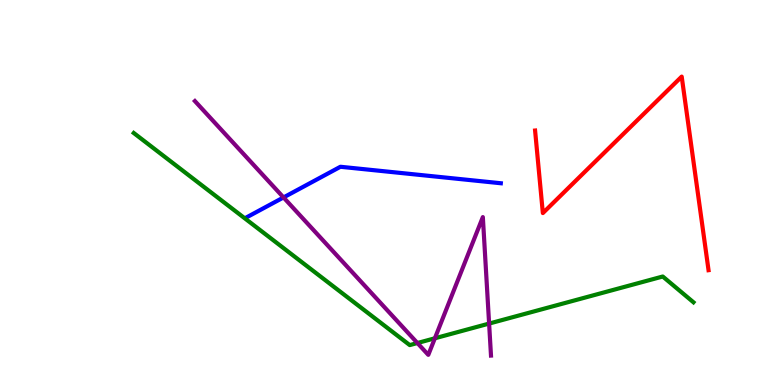[{'lines': ['blue', 'red'], 'intersections': []}, {'lines': ['green', 'red'], 'intersections': []}, {'lines': ['purple', 'red'], 'intersections': []}, {'lines': ['blue', 'green'], 'intersections': []}, {'lines': ['blue', 'purple'], 'intersections': [{'x': 3.66, 'y': 4.87}]}, {'lines': ['green', 'purple'], 'intersections': [{'x': 5.39, 'y': 1.09}, {'x': 5.61, 'y': 1.21}, {'x': 6.31, 'y': 1.6}]}]